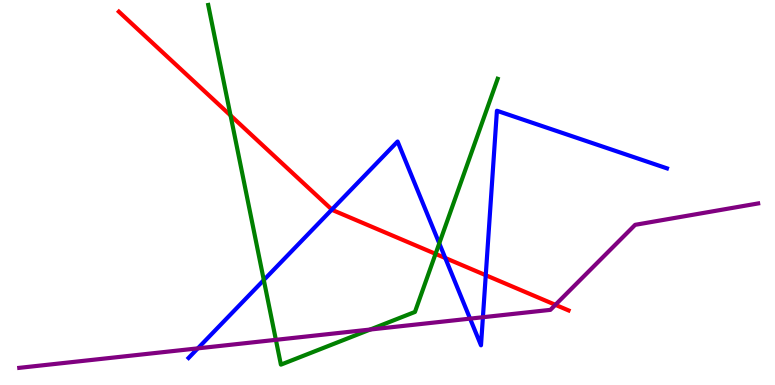[{'lines': ['blue', 'red'], 'intersections': [{'x': 4.28, 'y': 4.56}, {'x': 5.75, 'y': 3.3}, {'x': 6.27, 'y': 2.85}]}, {'lines': ['green', 'red'], 'intersections': [{'x': 2.97, 'y': 7.0}, {'x': 5.62, 'y': 3.41}]}, {'lines': ['purple', 'red'], 'intersections': [{'x': 7.17, 'y': 2.08}]}, {'lines': ['blue', 'green'], 'intersections': [{'x': 3.4, 'y': 2.73}, {'x': 5.67, 'y': 3.68}]}, {'lines': ['blue', 'purple'], 'intersections': [{'x': 2.55, 'y': 0.952}, {'x': 6.07, 'y': 1.72}, {'x': 6.23, 'y': 1.76}]}, {'lines': ['green', 'purple'], 'intersections': [{'x': 3.56, 'y': 1.17}, {'x': 4.78, 'y': 1.44}]}]